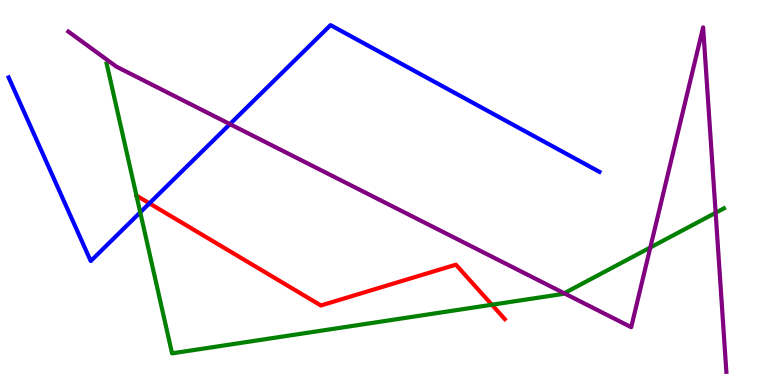[{'lines': ['blue', 'red'], 'intersections': [{'x': 1.93, 'y': 4.72}]}, {'lines': ['green', 'red'], 'intersections': [{'x': 6.35, 'y': 2.08}]}, {'lines': ['purple', 'red'], 'intersections': []}, {'lines': ['blue', 'green'], 'intersections': [{'x': 1.81, 'y': 4.48}]}, {'lines': ['blue', 'purple'], 'intersections': [{'x': 2.97, 'y': 6.78}]}, {'lines': ['green', 'purple'], 'intersections': [{'x': 7.28, 'y': 2.38}, {'x': 8.39, 'y': 3.57}, {'x': 9.23, 'y': 4.47}]}]